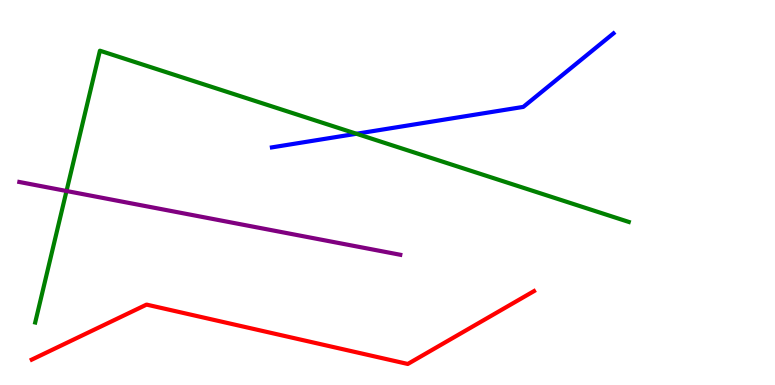[{'lines': ['blue', 'red'], 'intersections': []}, {'lines': ['green', 'red'], 'intersections': []}, {'lines': ['purple', 'red'], 'intersections': []}, {'lines': ['blue', 'green'], 'intersections': [{'x': 4.6, 'y': 6.53}]}, {'lines': ['blue', 'purple'], 'intersections': []}, {'lines': ['green', 'purple'], 'intersections': [{'x': 0.858, 'y': 5.04}]}]